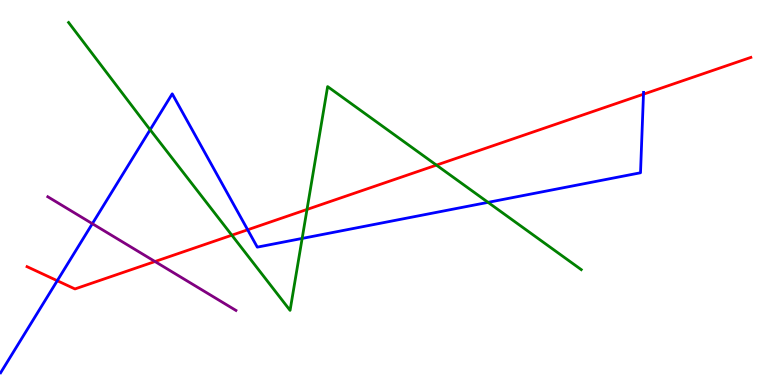[{'lines': ['blue', 'red'], 'intersections': [{'x': 0.739, 'y': 2.71}, {'x': 3.2, 'y': 4.03}, {'x': 8.3, 'y': 7.55}]}, {'lines': ['green', 'red'], 'intersections': [{'x': 2.99, 'y': 3.89}, {'x': 3.96, 'y': 4.56}, {'x': 5.63, 'y': 5.71}]}, {'lines': ['purple', 'red'], 'intersections': [{'x': 2.0, 'y': 3.21}]}, {'lines': ['blue', 'green'], 'intersections': [{'x': 1.94, 'y': 6.63}, {'x': 3.9, 'y': 3.81}, {'x': 6.3, 'y': 4.74}]}, {'lines': ['blue', 'purple'], 'intersections': [{'x': 1.19, 'y': 4.19}]}, {'lines': ['green', 'purple'], 'intersections': []}]